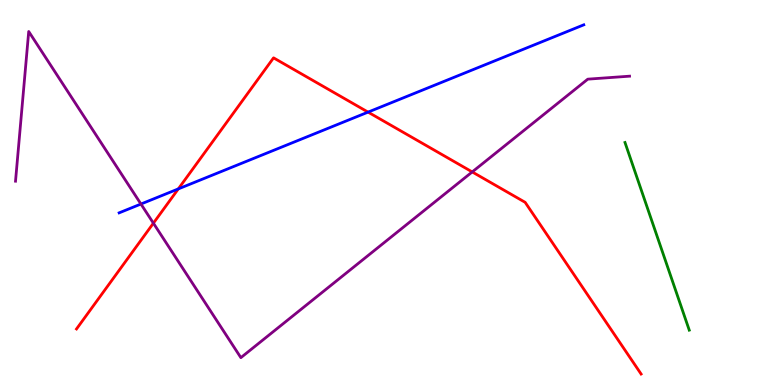[{'lines': ['blue', 'red'], 'intersections': [{'x': 2.3, 'y': 5.09}, {'x': 4.75, 'y': 7.09}]}, {'lines': ['green', 'red'], 'intersections': []}, {'lines': ['purple', 'red'], 'intersections': [{'x': 1.98, 'y': 4.2}, {'x': 6.09, 'y': 5.53}]}, {'lines': ['blue', 'green'], 'intersections': []}, {'lines': ['blue', 'purple'], 'intersections': [{'x': 1.82, 'y': 4.7}]}, {'lines': ['green', 'purple'], 'intersections': []}]